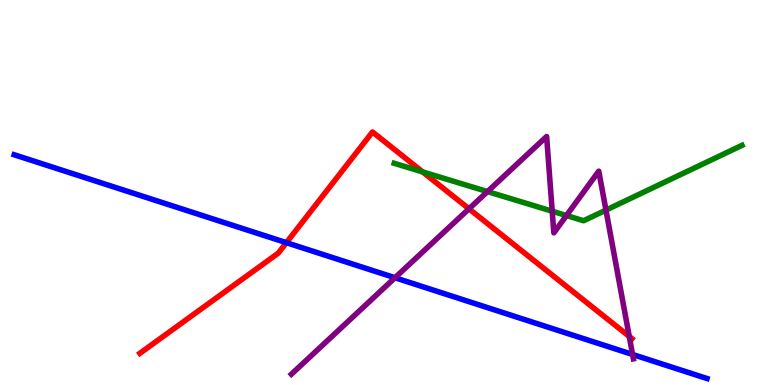[{'lines': ['blue', 'red'], 'intersections': [{'x': 3.7, 'y': 3.7}]}, {'lines': ['green', 'red'], 'intersections': [{'x': 5.45, 'y': 5.53}]}, {'lines': ['purple', 'red'], 'intersections': [{'x': 6.05, 'y': 4.58}, {'x': 8.12, 'y': 1.26}]}, {'lines': ['blue', 'green'], 'intersections': []}, {'lines': ['blue', 'purple'], 'intersections': [{'x': 5.1, 'y': 2.79}, {'x': 8.16, 'y': 0.793}]}, {'lines': ['green', 'purple'], 'intersections': [{'x': 6.29, 'y': 5.02}, {'x': 7.13, 'y': 4.51}, {'x': 7.31, 'y': 4.4}, {'x': 7.82, 'y': 4.54}]}]